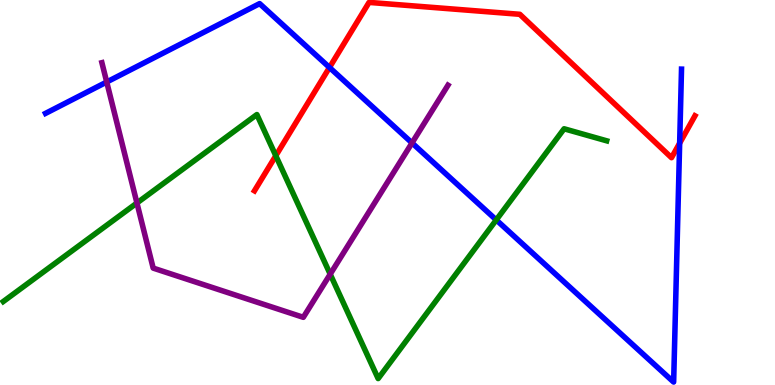[{'lines': ['blue', 'red'], 'intersections': [{'x': 4.25, 'y': 8.25}, {'x': 8.77, 'y': 6.28}]}, {'lines': ['green', 'red'], 'intersections': [{'x': 3.56, 'y': 5.95}]}, {'lines': ['purple', 'red'], 'intersections': []}, {'lines': ['blue', 'green'], 'intersections': [{'x': 6.4, 'y': 4.29}]}, {'lines': ['blue', 'purple'], 'intersections': [{'x': 1.38, 'y': 7.87}, {'x': 5.32, 'y': 6.29}]}, {'lines': ['green', 'purple'], 'intersections': [{'x': 1.77, 'y': 4.73}, {'x': 4.26, 'y': 2.88}]}]